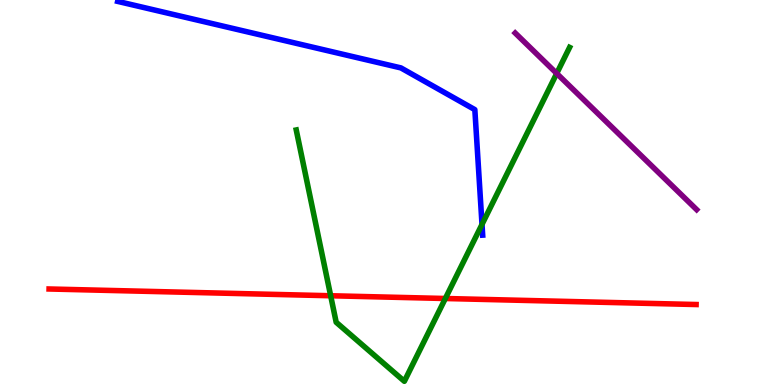[{'lines': ['blue', 'red'], 'intersections': []}, {'lines': ['green', 'red'], 'intersections': [{'x': 4.27, 'y': 2.32}, {'x': 5.75, 'y': 2.25}]}, {'lines': ['purple', 'red'], 'intersections': []}, {'lines': ['blue', 'green'], 'intersections': [{'x': 6.22, 'y': 4.17}]}, {'lines': ['blue', 'purple'], 'intersections': []}, {'lines': ['green', 'purple'], 'intersections': [{'x': 7.18, 'y': 8.09}]}]